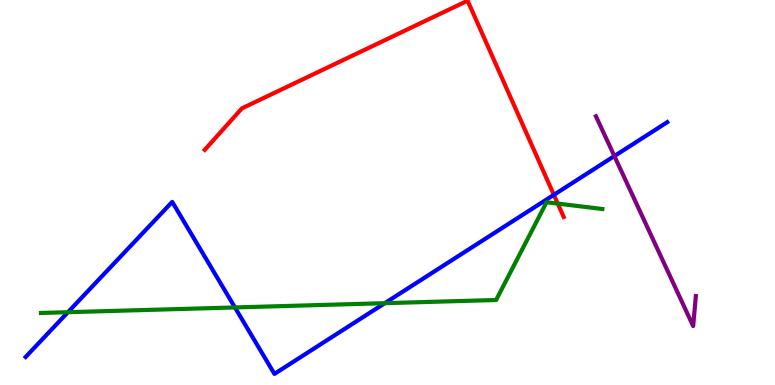[{'lines': ['blue', 'red'], 'intersections': [{'x': 7.15, 'y': 4.94}]}, {'lines': ['green', 'red'], 'intersections': [{'x': 7.2, 'y': 4.71}]}, {'lines': ['purple', 'red'], 'intersections': []}, {'lines': ['blue', 'green'], 'intersections': [{'x': 0.877, 'y': 1.89}, {'x': 3.03, 'y': 2.01}, {'x': 4.97, 'y': 2.13}]}, {'lines': ['blue', 'purple'], 'intersections': [{'x': 7.93, 'y': 5.95}]}, {'lines': ['green', 'purple'], 'intersections': []}]